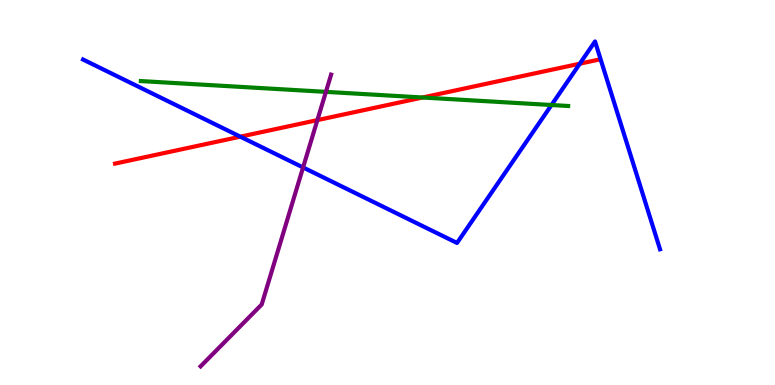[{'lines': ['blue', 'red'], 'intersections': [{'x': 3.1, 'y': 6.45}, {'x': 7.48, 'y': 8.35}]}, {'lines': ['green', 'red'], 'intersections': [{'x': 5.45, 'y': 7.47}]}, {'lines': ['purple', 'red'], 'intersections': [{'x': 4.1, 'y': 6.88}]}, {'lines': ['blue', 'green'], 'intersections': [{'x': 7.12, 'y': 7.27}]}, {'lines': ['blue', 'purple'], 'intersections': [{'x': 3.91, 'y': 5.65}]}, {'lines': ['green', 'purple'], 'intersections': [{'x': 4.21, 'y': 7.61}]}]